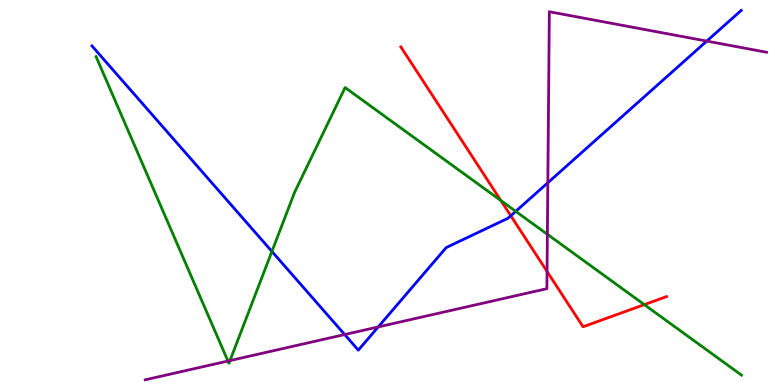[{'lines': ['blue', 'red'], 'intersections': [{'x': 6.59, 'y': 4.4}]}, {'lines': ['green', 'red'], 'intersections': [{'x': 6.46, 'y': 4.79}, {'x': 8.31, 'y': 2.09}]}, {'lines': ['purple', 'red'], 'intersections': [{'x': 7.06, 'y': 2.95}]}, {'lines': ['blue', 'green'], 'intersections': [{'x': 3.51, 'y': 3.47}, {'x': 6.65, 'y': 4.51}]}, {'lines': ['blue', 'purple'], 'intersections': [{'x': 4.45, 'y': 1.31}, {'x': 4.88, 'y': 1.51}, {'x': 7.07, 'y': 5.25}, {'x': 9.12, 'y': 8.93}]}, {'lines': ['green', 'purple'], 'intersections': [{'x': 2.94, 'y': 0.622}, {'x': 2.97, 'y': 0.634}, {'x': 7.06, 'y': 3.91}]}]